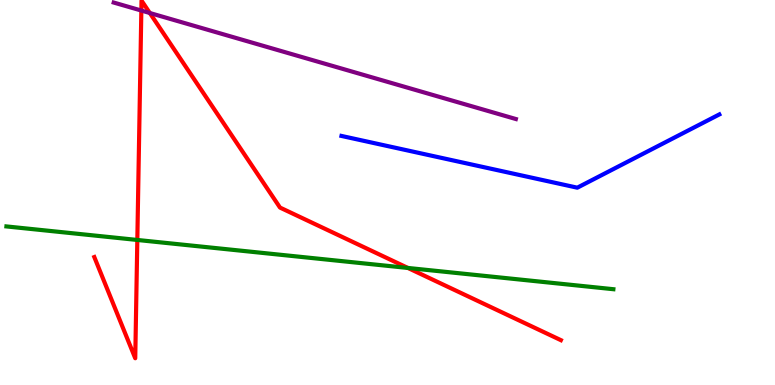[{'lines': ['blue', 'red'], 'intersections': []}, {'lines': ['green', 'red'], 'intersections': [{'x': 1.77, 'y': 3.77}, {'x': 5.26, 'y': 3.04}]}, {'lines': ['purple', 'red'], 'intersections': [{'x': 1.82, 'y': 9.73}, {'x': 1.93, 'y': 9.66}]}, {'lines': ['blue', 'green'], 'intersections': []}, {'lines': ['blue', 'purple'], 'intersections': []}, {'lines': ['green', 'purple'], 'intersections': []}]